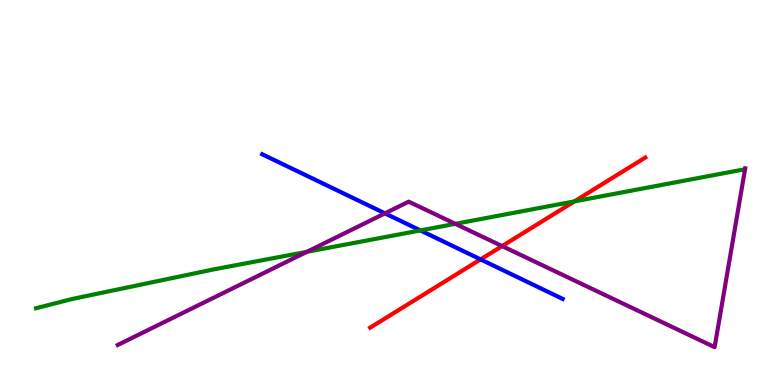[{'lines': ['blue', 'red'], 'intersections': [{'x': 6.2, 'y': 3.26}]}, {'lines': ['green', 'red'], 'intersections': [{'x': 7.41, 'y': 4.77}]}, {'lines': ['purple', 'red'], 'intersections': [{'x': 6.48, 'y': 3.61}]}, {'lines': ['blue', 'green'], 'intersections': [{'x': 5.42, 'y': 4.02}]}, {'lines': ['blue', 'purple'], 'intersections': [{'x': 4.97, 'y': 4.46}]}, {'lines': ['green', 'purple'], 'intersections': [{'x': 3.96, 'y': 3.46}, {'x': 5.88, 'y': 4.19}]}]